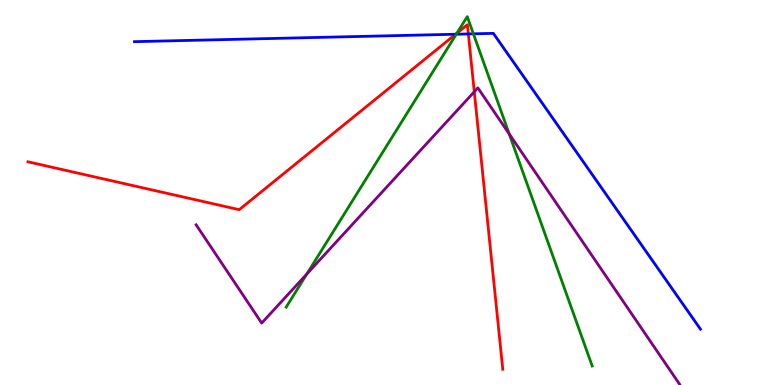[{'lines': ['blue', 'red'], 'intersections': [{'x': 5.88, 'y': 9.11}, {'x': 6.04, 'y': 9.12}]}, {'lines': ['green', 'red'], 'intersections': [{'x': 5.9, 'y': 9.14}]}, {'lines': ['purple', 'red'], 'intersections': [{'x': 6.12, 'y': 7.62}]}, {'lines': ['blue', 'green'], 'intersections': [{'x': 5.89, 'y': 9.11}, {'x': 6.11, 'y': 9.12}]}, {'lines': ['blue', 'purple'], 'intersections': []}, {'lines': ['green', 'purple'], 'intersections': [{'x': 3.96, 'y': 2.88}, {'x': 6.57, 'y': 6.52}]}]